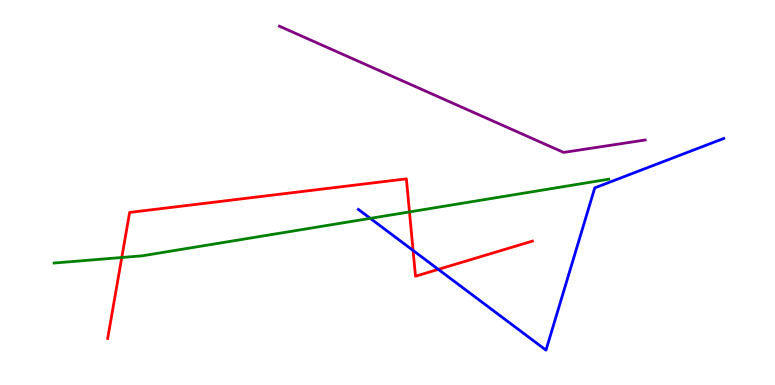[{'lines': ['blue', 'red'], 'intersections': [{'x': 5.33, 'y': 3.49}, {'x': 5.66, 'y': 3.0}]}, {'lines': ['green', 'red'], 'intersections': [{'x': 1.57, 'y': 3.31}, {'x': 5.28, 'y': 4.5}]}, {'lines': ['purple', 'red'], 'intersections': []}, {'lines': ['blue', 'green'], 'intersections': [{'x': 4.78, 'y': 4.33}]}, {'lines': ['blue', 'purple'], 'intersections': []}, {'lines': ['green', 'purple'], 'intersections': []}]